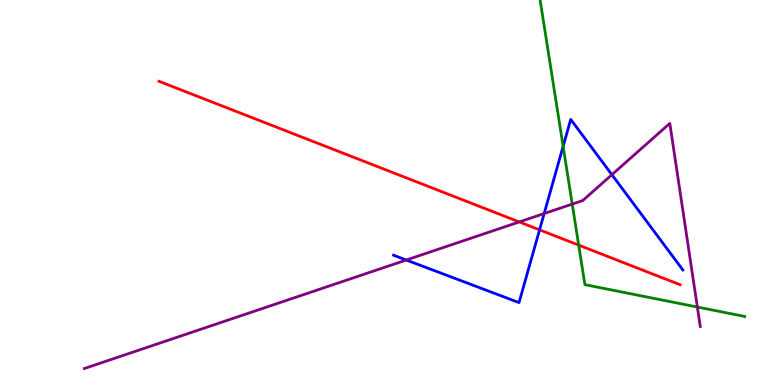[{'lines': ['blue', 'red'], 'intersections': [{'x': 6.96, 'y': 4.03}]}, {'lines': ['green', 'red'], 'intersections': [{'x': 7.47, 'y': 3.63}]}, {'lines': ['purple', 'red'], 'intersections': [{'x': 6.7, 'y': 4.24}]}, {'lines': ['blue', 'green'], 'intersections': [{'x': 7.27, 'y': 6.2}]}, {'lines': ['blue', 'purple'], 'intersections': [{'x': 5.24, 'y': 3.25}, {'x': 7.02, 'y': 4.45}, {'x': 7.9, 'y': 5.46}]}, {'lines': ['green', 'purple'], 'intersections': [{'x': 7.38, 'y': 4.7}, {'x': 9.0, 'y': 2.03}]}]